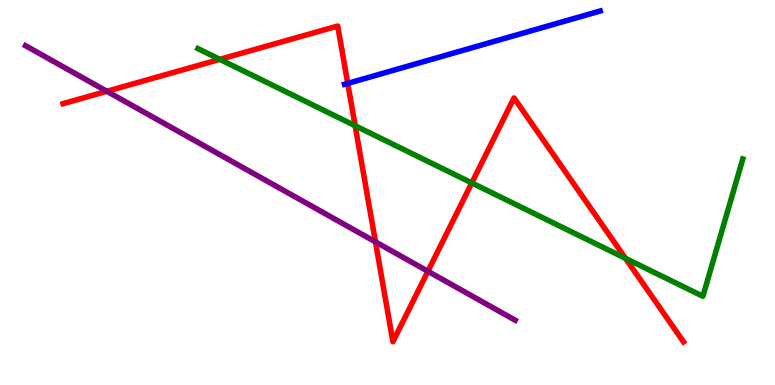[{'lines': ['blue', 'red'], 'intersections': [{'x': 4.49, 'y': 7.83}]}, {'lines': ['green', 'red'], 'intersections': [{'x': 2.84, 'y': 8.46}, {'x': 4.58, 'y': 6.73}, {'x': 6.09, 'y': 5.25}, {'x': 8.07, 'y': 3.29}]}, {'lines': ['purple', 'red'], 'intersections': [{'x': 1.38, 'y': 7.63}, {'x': 4.84, 'y': 3.72}, {'x': 5.52, 'y': 2.95}]}, {'lines': ['blue', 'green'], 'intersections': []}, {'lines': ['blue', 'purple'], 'intersections': []}, {'lines': ['green', 'purple'], 'intersections': []}]